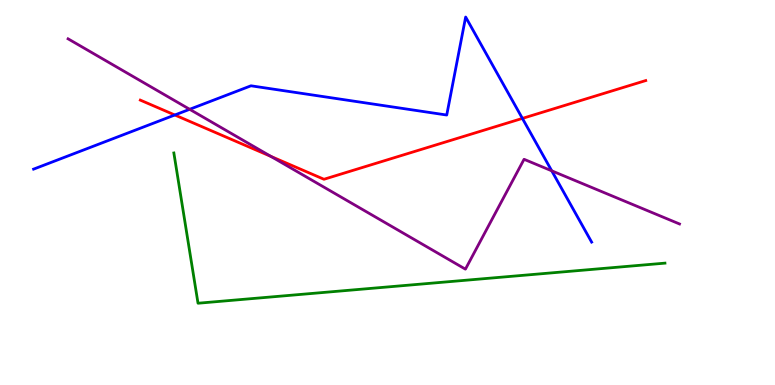[{'lines': ['blue', 'red'], 'intersections': [{'x': 2.26, 'y': 7.01}, {'x': 6.74, 'y': 6.92}]}, {'lines': ['green', 'red'], 'intersections': []}, {'lines': ['purple', 'red'], 'intersections': [{'x': 3.5, 'y': 5.94}]}, {'lines': ['blue', 'green'], 'intersections': []}, {'lines': ['blue', 'purple'], 'intersections': [{'x': 2.45, 'y': 7.16}, {'x': 7.12, 'y': 5.56}]}, {'lines': ['green', 'purple'], 'intersections': []}]